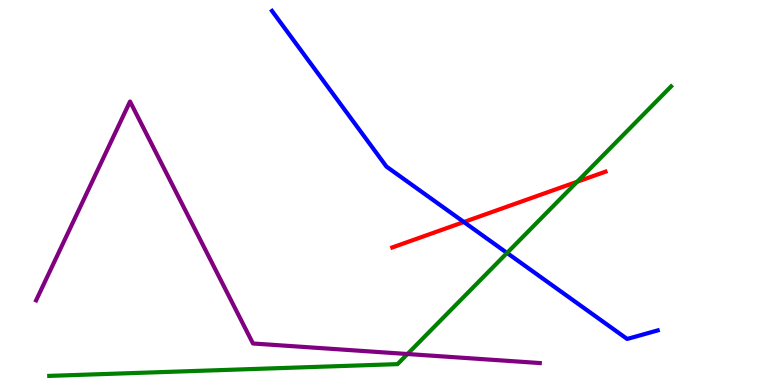[{'lines': ['blue', 'red'], 'intersections': [{'x': 5.99, 'y': 4.23}]}, {'lines': ['green', 'red'], 'intersections': [{'x': 7.45, 'y': 5.28}]}, {'lines': ['purple', 'red'], 'intersections': []}, {'lines': ['blue', 'green'], 'intersections': [{'x': 6.54, 'y': 3.43}]}, {'lines': ['blue', 'purple'], 'intersections': []}, {'lines': ['green', 'purple'], 'intersections': [{'x': 5.26, 'y': 0.805}]}]